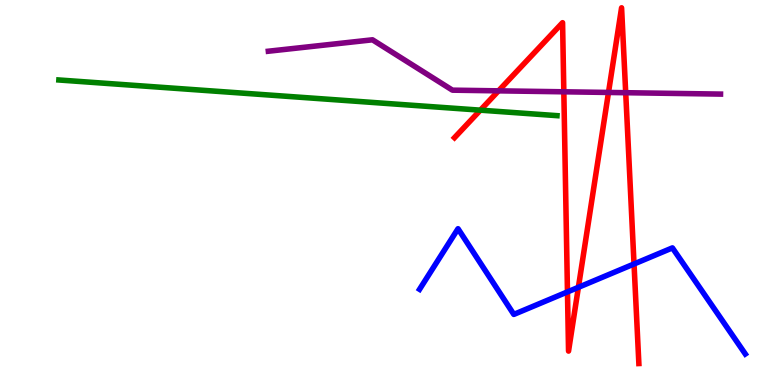[{'lines': ['blue', 'red'], 'intersections': [{'x': 7.32, 'y': 2.42}, {'x': 7.46, 'y': 2.54}, {'x': 8.18, 'y': 3.14}]}, {'lines': ['green', 'red'], 'intersections': [{'x': 6.2, 'y': 7.14}]}, {'lines': ['purple', 'red'], 'intersections': [{'x': 6.43, 'y': 7.64}, {'x': 7.28, 'y': 7.62}, {'x': 7.85, 'y': 7.6}, {'x': 8.07, 'y': 7.59}]}, {'lines': ['blue', 'green'], 'intersections': []}, {'lines': ['blue', 'purple'], 'intersections': []}, {'lines': ['green', 'purple'], 'intersections': []}]